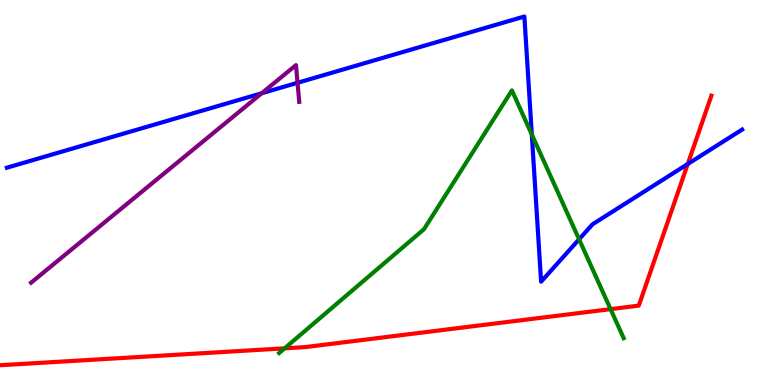[{'lines': ['blue', 'red'], 'intersections': [{'x': 8.87, 'y': 5.74}]}, {'lines': ['green', 'red'], 'intersections': [{'x': 3.67, 'y': 0.952}, {'x': 7.88, 'y': 1.97}]}, {'lines': ['purple', 'red'], 'intersections': []}, {'lines': ['blue', 'green'], 'intersections': [{'x': 6.86, 'y': 6.51}, {'x': 7.47, 'y': 3.78}]}, {'lines': ['blue', 'purple'], 'intersections': [{'x': 3.38, 'y': 7.58}, {'x': 3.84, 'y': 7.85}]}, {'lines': ['green', 'purple'], 'intersections': []}]